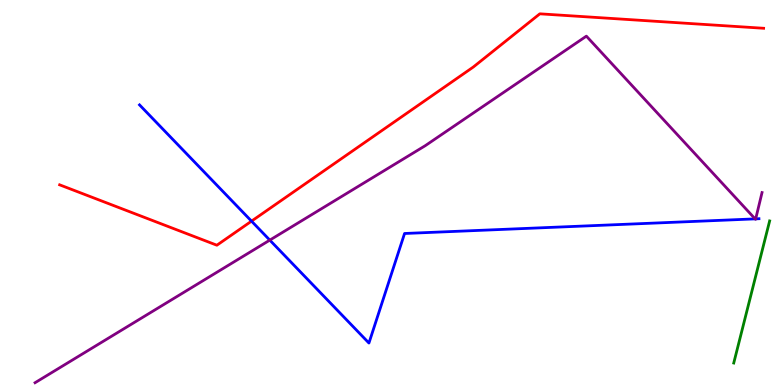[{'lines': ['blue', 'red'], 'intersections': [{'x': 3.25, 'y': 4.26}]}, {'lines': ['green', 'red'], 'intersections': []}, {'lines': ['purple', 'red'], 'intersections': []}, {'lines': ['blue', 'green'], 'intersections': []}, {'lines': ['blue', 'purple'], 'intersections': [{'x': 3.48, 'y': 3.76}, {'x': 9.74, 'y': 4.31}, {'x': 9.75, 'y': 4.32}]}, {'lines': ['green', 'purple'], 'intersections': []}]